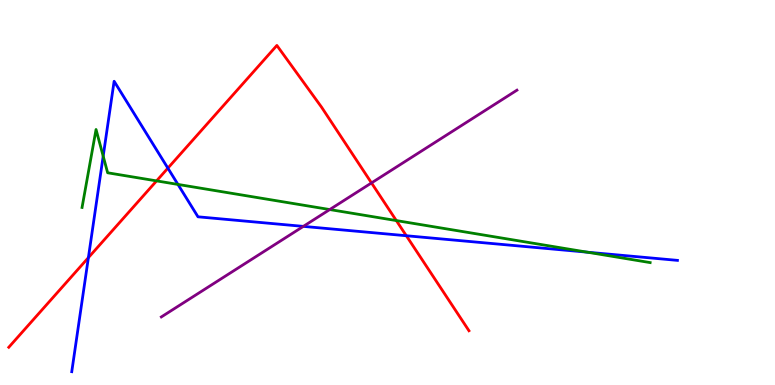[{'lines': ['blue', 'red'], 'intersections': [{'x': 1.14, 'y': 3.31}, {'x': 2.17, 'y': 5.63}, {'x': 5.24, 'y': 3.88}]}, {'lines': ['green', 'red'], 'intersections': [{'x': 2.02, 'y': 5.3}, {'x': 5.11, 'y': 4.27}]}, {'lines': ['purple', 'red'], 'intersections': [{'x': 4.79, 'y': 5.25}]}, {'lines': ['blue', 'green'], 'intersections': [{'x': 1.33, 'y': 5.94}, {'x': 2.3, 'y': 5.21}, {'x': 7.58, 'y': 3.45}]}, {'lines': ['blue', 'purple'], 'intersections': [{'x': 3.91, 'y': 4.12}]}, {'lines': ['green', 'purple'], 'intersections': [{'x': 4.25, 'y': 4.56}]}]